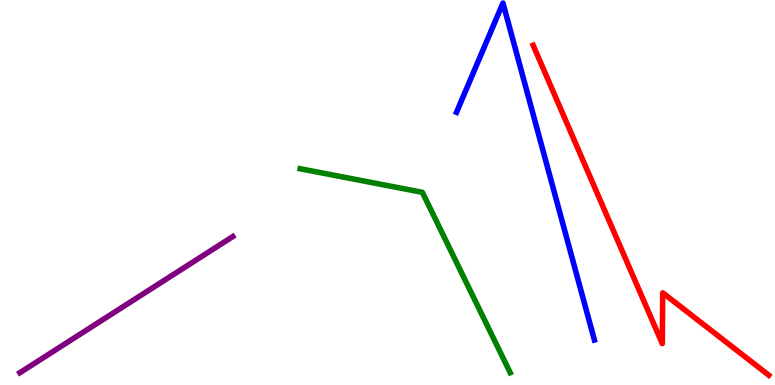[{'lines': ['blue', 'red'], 'intersections': []}, {'lines': ['green', 'red'], 'intersections': []}, {'lines': ['purple', 'red'], 'intersections': []}, {'lines': ['blue', 'green'], 'intersections': []}, {'lines': ['blue', 'purple'], 'intersections': []}, {'lines': ['green', 'purple'], 'intersections': []}]